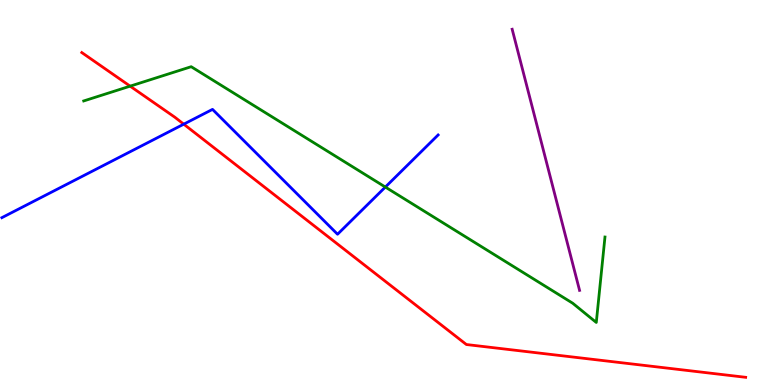[{'lines': ['blue', 'red'], 'intersections': [{'x': 2.37, 'y': 6.77}]}, {'lines': ['green', 'red'], 'intersections': [{'x': 1.68, 'y': 7.76}]}, {'lines': ['purple', 'red'], 'intersections': []}, {'lines': ['blue', 'green'], 'intersections': [{'x': 4.97, 'y': 5.14}]}, {'lines': ['blue', 'purple'], 'intersections': []}, {'lines': ['green', 'purple'], 'intersections': []}]